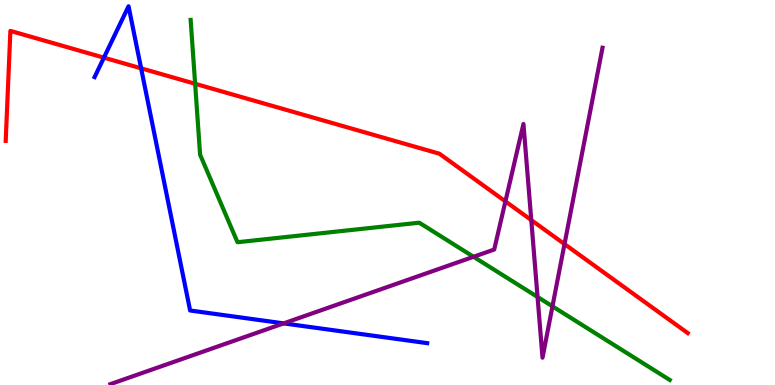[{'lines': ['blue', 'red'], 'intersections': [{'x': 1.34, 'y': 8.5}, {'x': 1.82, 'y': 8.23}]}, {'lines': ['green', 'red'], 'intersections': [{'x': 2.52, 'y': 7.82}]}, {'lines': ['purple', 'red'], 'intersections': [{'x': 6.52, 'y': 4.77}, {'x': 6.86, 'y': 4.28}, {'x': 7.28, 'y': 3.66}]}, {'lines': ['blue', 'green'], 'intersections': []}, {'lines': ['blue', 'purple'], 'intersections': [{'x': 3.66, 'y': 1.6}]}, {'lines': ['green', 'purple'], 'intersections': [{'x': 6.11, 'y': 3.33}, {'x': 6.94, 'y': 2.29}, {'x': 7.13, 'y': 2.04}]}]